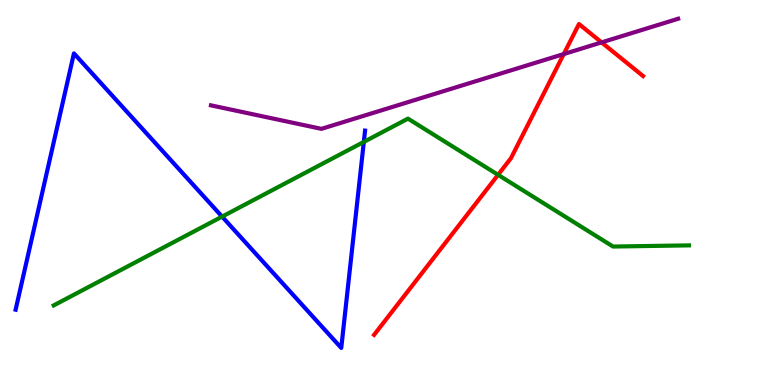[{'lines': ['blue', 'red'], 'intersections': []}, {'lines': ['green', 'red'], 'intersections': [{'x': 6.43, 'y': 5.46}]}, {'lines': ['purple', 'red'], 'intersections': [{'x': 7.27, 'y': 8.6}, {'x': 7.76, 'y': 8.9}]}, {'lines': ['blue', 'green'], 'intersections': [{'x': 2.87, 'y': 4.37}, {'x': 4.69, 'y': 6.31}]}, {'lines': ['blue', 'purple'], 'intersections': []}, {'lines': ['green', 'purple'], 'intersections': []}]